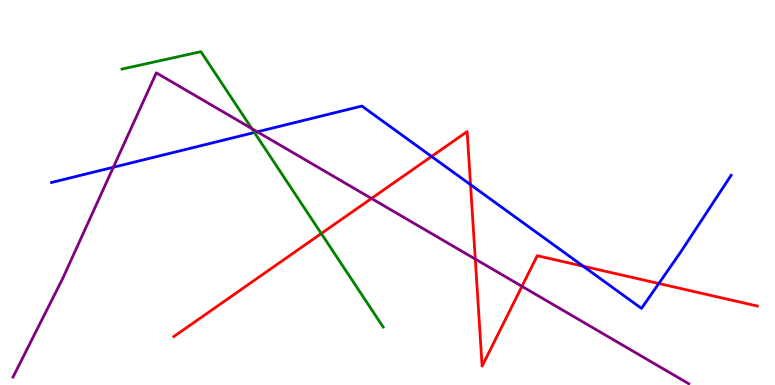[{'lines': ['blue', 'red'], 'intersections': [{'x': 5.57, 'y': 5.94}, {'x': 6.07, 'y': 5.2}, {'x': 7.53, 'y': 3.09}, {'x': 8.5, 'y': 2.64}]}, {'lines': ['green', 'red'], 'intersections': [{'x': 4.15, 'y': 3.93}]}, {'lines': ['purple', 'red'], 'intersections': [{'x': 4.79, 'y': 4.85}, {'x': 6.13, 'y': 3.27}, {'x': 6.73, 'y': 2.56}]}, {'lines': ['blue', 'green'], 'intersections': [{'x': 3.28, 'y': 6.56}]}, {'lines': ['blue', 'purple'], 'intersections': [{'x': 1.46, 'y': 5.66}, {'x': 3.32, 'y': 6.58}]}, {'lines': ['green', 'purple'], 'intersections': [{'x': 3.25, 'y': 6.66}]}]